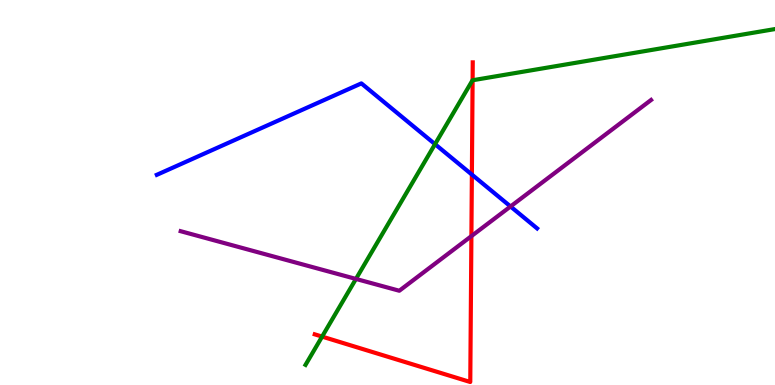[{'lines': ['blue', 'red'], 'intersections': [{'x': 6.09, 'y': 5.47}]}, {'lines': ['green', 'red'], 'intersections': [{'x': 4.16, 'y': 1.26}, {'x': 6.1, 'y': 7.92}]}, {'lines': ['purple', 'red'], 'intersections': [{'x': 6.08, 'y': 3.87}]}, {'lines': ['blue', 'green'], 'intersections': [{'x': 5.61, 'y': 6.26}]}, {'lines': ['blue', 'purple'], 'intersections': [{'x': 6.59, 'y': 4.64}]}, {'lines': ['green', 'purple'], 'intersections': [{'x': 4.59, 'y': 2.75}]}]